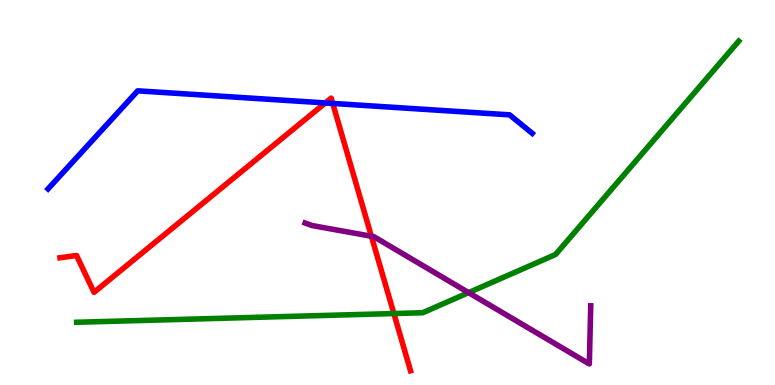[{'lines': ['blue', 'red'], 'intersections': [{'x': 4.2, 'y': 7.33}, {'x': 4.29, 'y': 7.31}]}, {'lines': ['green', 'red'], 'intersections': [{'x': 5.08, 'y': 1.86}]}, {'lines': ['purple', 'red'], 'intersections': [{'x': 4.79, 'y': 3.86}]}, {'lines': ['blue', 'green'], 'intersections': []}, {'lines': ['blue', 'purple'], 'intersections': []}, {'lines': ['green', 'purple'], 'intersections': [{'x': 6.05, 'y': 2.4}]}]